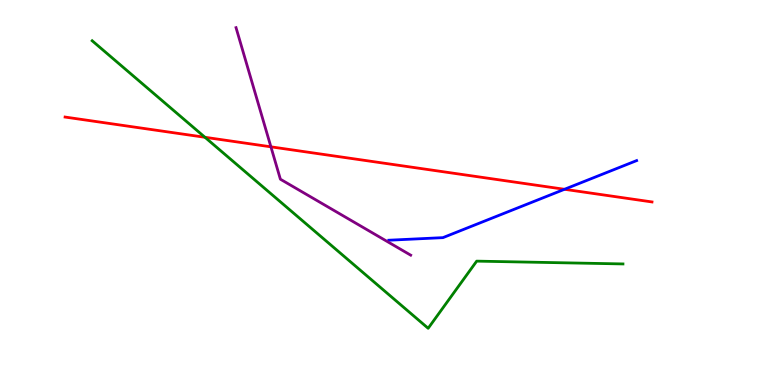[{'lines': ['blue', 'red'], 'intersections': [{'x': 7.28, 'y': 5.08}]}, {'lines': ['green', 'red'], 'intersections': [{'x': 2.64, 'y': 6.43}]}, {'lines': ['purple', 'red'], 'intersections': [{'x': 3.5, 'y': 6.19}]}, {'lines': ['blue', 'green'], 'intersections': []}, {'lines': ['blue', 'purple'], 'intersections': []}, {'lines': ['green', 'purple'], 'intersections': []}]